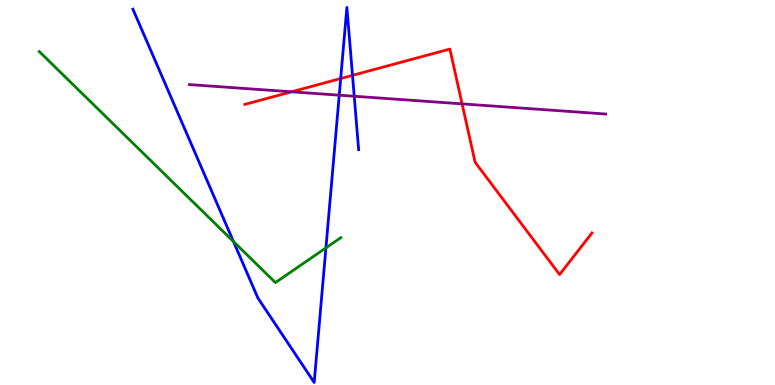[{'lines': ['blue', 'red'], 'intersections': [{'x': 4.4, 'y': 7.96}, {'x': 4.55, 'y': 8.04}]}, {'lines': ['green', 'red'], 'intersections': []}, {'lines': ['purple', 'red'], 'intersections': [{'x': 3.76, 'y': 7.62}, {'x': 5.96, 'y': 7.3}]}, {'lines': ['blue', 'green'], 'intersections': [{'x': 3.01, 'y': 3.73}, {'x': 4.21, 'y': 3.56}]}, {'lines': ['blue', 'purple'], 'intersections': [{'x': 4.38, 'y': 7.53}, {'x': 4.57, 'y': 7.5}]}, {'lines': ['green', 'purple'], 'intersections': []}]